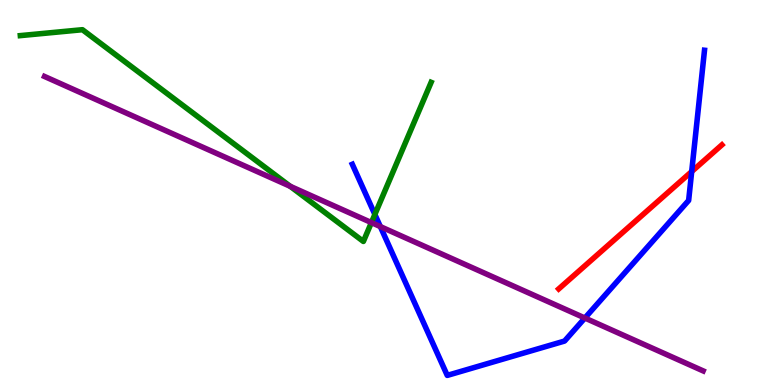[{'lines': ['blue', 'red'], 'intersections': [{'x': 8.93, 'y': 5.54}]}, {'lines': ['green', 'red'], 'intersections': []}, {'lines': ['purple', 'red'], 'intersections': []}, {'lines': ['blue', 'green'], 'intersections': [{'x': 4.84, 'y': 4.43}]}, {'lines': ['blue', 'purple'], 'intersections': [{'x': 4.91, 'y': 4.11}, {'x': 7.55, 'y': 1.74}]}, {'lines': ['green', 'purple'], 'intersections': [{'x': 3.74, 'y': 5.16}, {'x': 4.79, 'y': 4.22}]}]